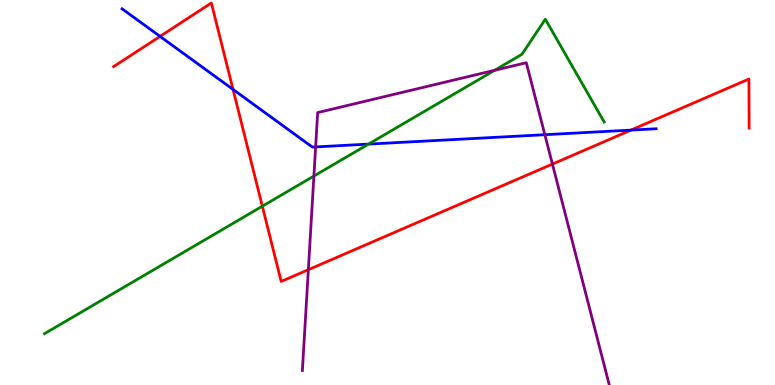[{'lines': ['blue', 'red'], 'intersections': [{'x': 2.07, 'y': 9.05}, {'x': 3.01, 'y': 7.68}, {'x': 8.14, 'y': 6.62}]}, {'lines': ['green', 'red'], 'intersections': [{'x': 3.38, 'y': 4.64}]}, {'lines': ['purple', 'red'], 'intersections': [{'x': 3.98, 'y': 3.0}, {'x': 7.13, 'y': 5.74}]}, {'lines': ['blue', 'green'], 'intersections': [{'x': 4.75, 'y': 6.26}]}, {'lines': ['blue', 'purple'], 'intersections': [{'x': 4.07, 'y': 6.18}, {'x': 7.03, 'y': 6.5}]}, {'lines': ['green', 'purple'], 'intersections': [{'x': 4.05, 'y': 5.43}, {'x': 6.38, 'y': 8.17}]}]